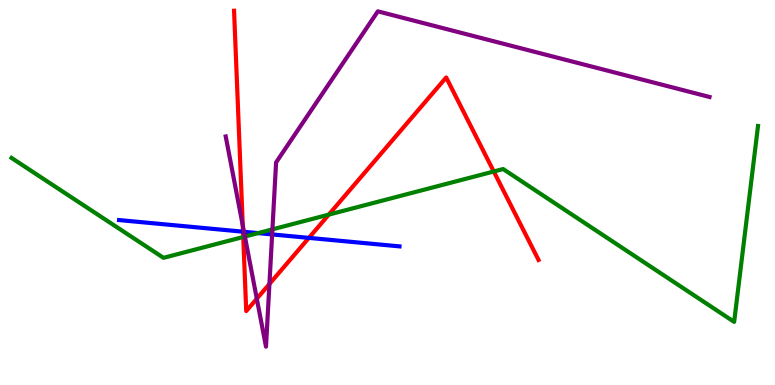[{'lines': ['blue', 'red'], 'intersections': [{'x': 3.14, 'y': 3.98}, {'x': 3.99, 'y': 3.82}]}, {'lines': ['green', 'red'], 'intersections': [{'x': 3.14, 'y': 3.84}, {'x': 4.24, 'y': 4.43}, {'x': 6.37, 'y': 5.55}]}, {'lines': ['purple', 'red'], 'intersections': [{'x': 3.13, 'y': 4.14}, {'x': 3.31, 'y': 2.24}, {'x': 3.48, 'y': 2.62}]}, {'lines': ['blue', 'green'], 'intersections': [{'x': 3.33, 'y': 3.95}]}, {'lines': ['blue', 'purple'], 'intersections': [{'x': 3.15, 'y': 3.98}, {'x': 3.51, 'y': 3.91}]}, {'lines': ['green', 'purple'], 'intersections': [{'x': 3.16, 'y': 3.86}, {'x': 3.52, 'y': 4.04}]}]